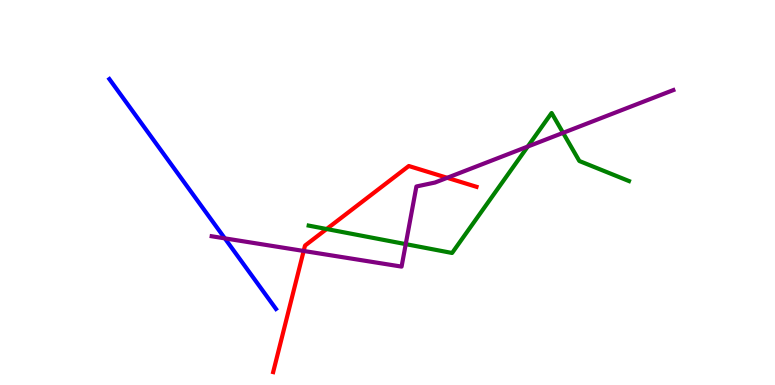[{'lines': ['blue', 'red'], 'intersections': []}, {'lines': ['green', 'red'], 'intersections': [{'x': 4.21, 'y': 4.05}]}, {'lines': ['purple', 'red'], 'intersections': [{'x': 3.92, 'y': 3.48}, {'x': 5.77, 'y': 5.38}]}, {'lines': ['blue', 'green'], 'intersections': []}, {'lines': ['blue', 'purple'], 'intersections': [{'x': 2.9, 'y': 3.81}]}, {'lines': ['green', 'purple'], 'intersections': [{'x': 5.24, 'y': 3.66}, {'x': 6.81, 'y': 6.19}, {'x': 7.27, 'y': 6.55}]}]